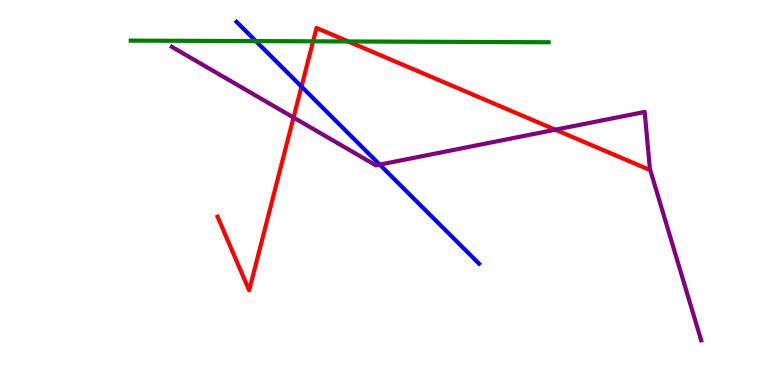[{'lines': ['blue', 'red'], 'intersections': [{'x': 3.89, 'y': 7.75}]}, {'lines': ['green', 'red'], 'intersections': [{'x': 4.04, 'y': 8.93}, {'x': 4.49, 'y': 8.92}]}, {'lines': ['purple', 'red'], 'intersections': [{'x': 3.79, 'y': 6.95}, {'x': 7.17, 'y': 6.63}]}, {'lines': ['blue', 'green'], 'intersections': [{'x': 3.3, 'y': 8.93}]}, {'lines': ['blue', 'purple'], 'intersections': [{'x': 4.9, 'y': 5.72}]}, {'lines': ['green', 'purple'], 'intersections': []}]